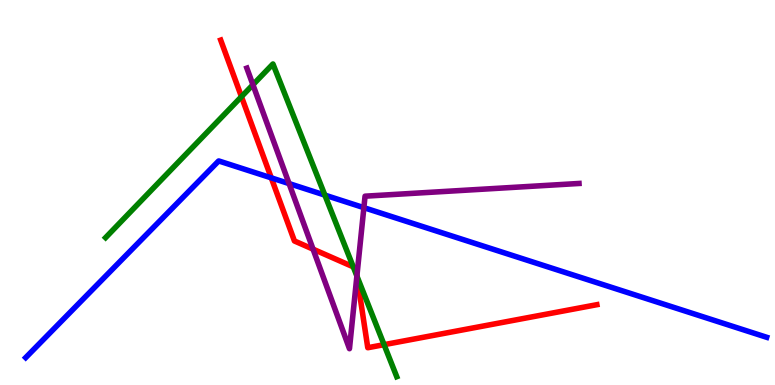[{'lines': ['blue', 'red'], 'intersections': [{'x': 3.5, 'y': 5.38}]}, {'lines': ['green', 'red'], 'intersections': [{'x': 3.12, 'y': 7.49}, {'x': 4.56, 'y': 3.07}, {'x': 4.61, 'y': 2.83}, {'x': 4.96, 'y': 1.05}]}, {'lines': ['purple', 'red'], 'intersections': [{'x': 4.04, 'y': 3.53}, {'x': 4.61, 'y': 2.83}]}, {'lines': ['blue', 'green'], 'intersections': [{'x': 4.19, 'y': 4.93}]}, {'lines': ['blue', 'purple'], 'intersections': [{'x': 3.73, 'y': 5.23}, {'x': 4.7, 'y': 4.61}]}, {'lines': ['green', 'purple'], 'intersections': [{'x': 3.26, 'y': 7.8}, {'x': 4.61, 'y': 2.83}]}]